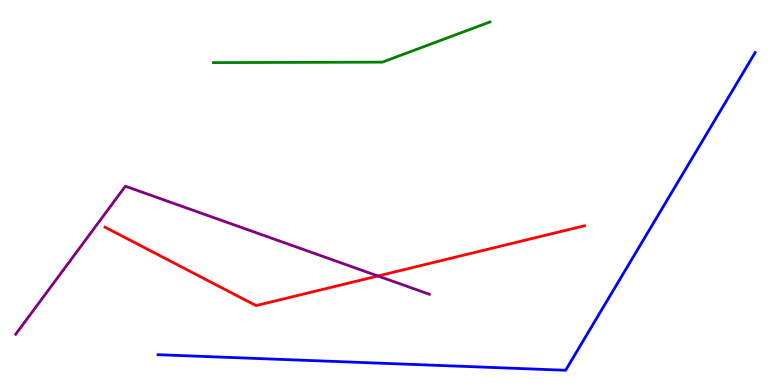[{'lines': ['blue', 'red'], 'intersections': []}, {'lines': ['green', 'red'], 'intersections': []}, {'lines': ['purple', 'red'], 'intersections': [{'x': 4.88, 'y': 2.83}]}, {'lines': ['blue', 'green'], 'intersections': []}, {'lines': ['blue', 'purple'], 'intersections': []}, {'lines': ['green', 'purple'], 'intersections': []}]